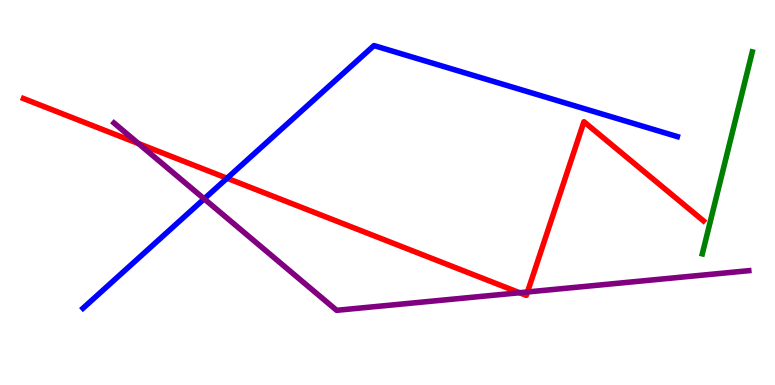[{'lines': ['blue', 'red'], 'intersections': [{'x': 2.93, 'y': 5.37}]}, {'lines': ['green', 'red'], 'intersections': []}, {'lines': ['purple', 'red'], 'intersections': [{'x': 1.79, 'y': 6.27}, {'x': 6.7, 'y': 2.4}, {'x': 6.81, 'y': 2.42}]}, {'lines': ['blue', 'green'], 'intersections': []}, {'lines': ['blue', 'purple'], 'intersections': [{'x': 2.63, 'y': 4.83}]}, {'lines': ['green', 'purple'], 'intersections': []}]